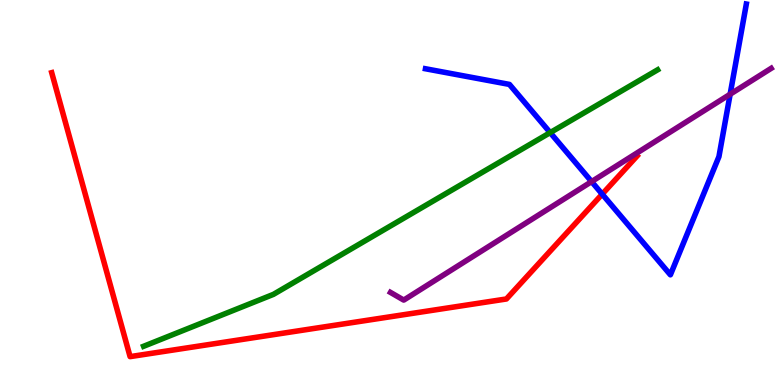[{'lines': ['blue', 'red'], 'intersections': [{'x': 7.77, 'y': 4.96}]}, {'lines': ['green', 'red'], 'intersections': []}, {'lines': ['purple', 'red'], 'intersections': []}, {'lines': ['blue', 'green'], 'intersections': [{'x': 7.1, 'y': 6.56}]}, {'lines': ['blue', 'purple'], 'intersections': [{'x': 7.63, 'y': 5.28}, {'x': 9.42, 'y': 7.55}]}, {'lines': ['green', 'purple'], 'intersections': []}]